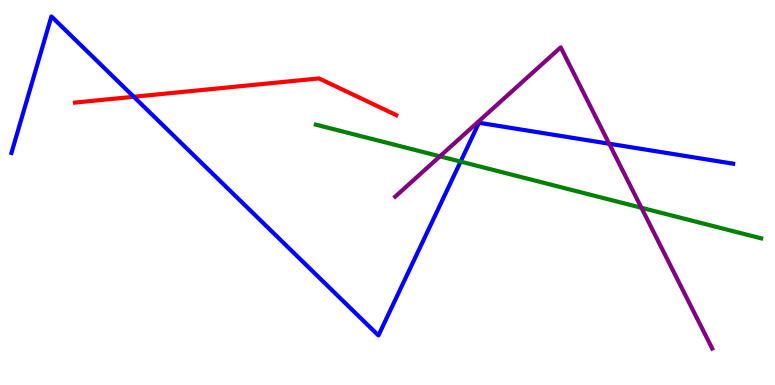[{'lines': ['blue', 'red'], 'intersections': [{'x': 1.73, 'y': 7.49}]}, {'lines': ['green', 'red'], 'intersections': []}, {'lines': ['purple', 'red'], 'intersections': []}, {'lines': ['blue', 'green'], 'intersections': [{'x': 5.94, 'y': 5.8}]}, {'lines': ['blue', 'purple'], 'intersections': [{'x': 7.86, 'y': 6.27}]}, {'lines': ['green', 'purple'], 'intersections': [{'x': 5.68, 'y': 5.94}, {'x': 8.28, 'y': 4.6}]}]